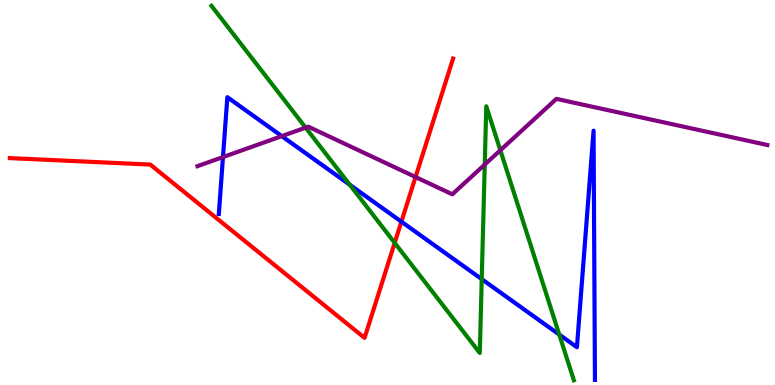[{'lines': ['blue', 'red'], 'intersections': [{'x': 5.18, 'y': 4.24}]}, {'lines': ['green', 'red'], 'intersections': [{'x': 5.09, 'y': 3.69}]}, {'lines': ['purple', 'red'], 'intersections': [{'x': 5.36, 'y': 5.4}]}, {'lines': ['blue', 'green'], 'intersections': [{'x': 4.51, 'y': 5.2}, {'x': 6.22, 'y': 2.75}, {'x': 7.22, 'y': 1.31}]}, {'lines': ['blue', 'purple'], 'intersections': [{'x': 2.88, 'y': 5.92}, {'x': 3.64, 'y': 6.46}]}, {'lines': ['green', 'purple'], 'intersections': [{'x': 3.94, 'y': 6.68}, {'x': 6.25, 'y': 5.73}, {'x': 6.46, 'y': 6.1}]}]